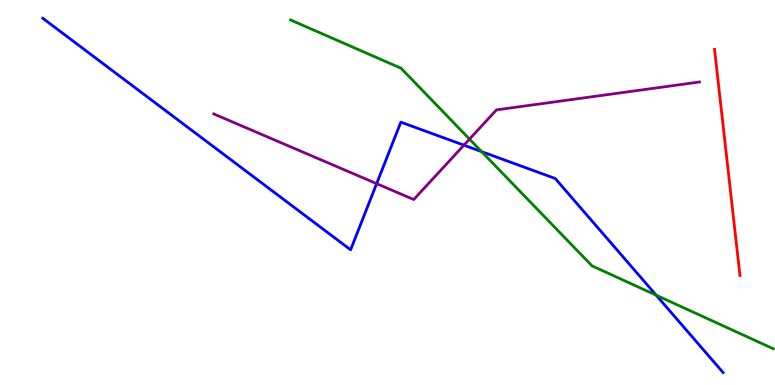[{'lines': ['blue', 'red'], 'intersections': []}, {'lines': ['green', 'red'], 'intersections': []}, {'lines': ['purple', 'red'], 'intersections': []}, {'lines': ['blue', 'green'], 'intersections': [{'x': 6.21, 'y': 6.06}, {'x': 8.47, 'y': 2.33}]}, {'lines': ['blue', 'purple'], 'intersections': [{'x': 4.86, 'y': 5.23}, {'x': 5.99, 'y': 6.23}]}, {'lines': ['green', 'purple'], 'intersections': [{'x': 6.06, 'y': 6.39}]}]